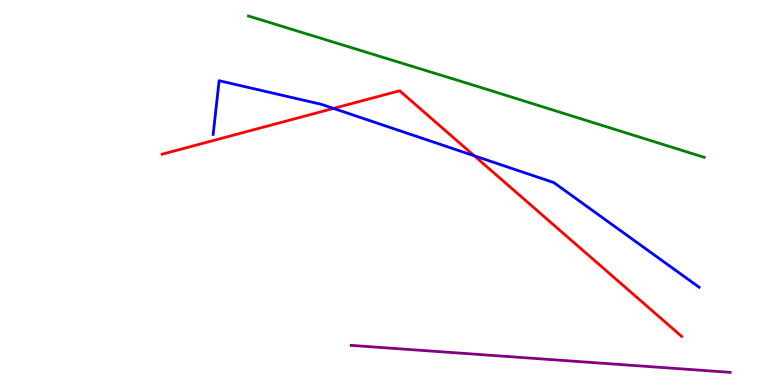[{'lines': ['blue', 'red'], 'intersections': [{'x': 4.3, 'y': 7.18}, {'x': 6.12, 'y': 5.95}]}, {'lines': ['green', 'red'], 'intersections': []}, {'lines': ['purple', 'red'], 'intersections': []}, {'lines': ['blue', 'green'], 'intersections': []}, {'lines': ['blue', 'purple'], 'intersections': []}, {'lines': ['green', 'purple'], 'intersections': []}]